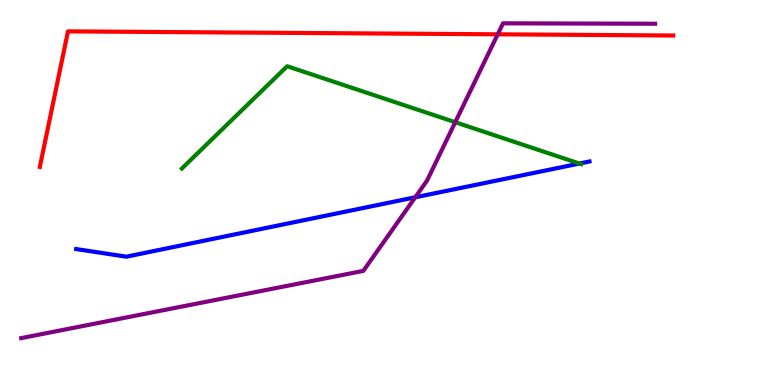[{'lines': ['blue', 'red'], 'intersections': []}, {'lines': ['green', 'red'], 'intersections': []}, {'lines': ['purple', 'red'], 'intersections': [{'x': 6.42, 'y': 9.11}]}, {'lines': ['blue', 'green'], 'intersections': [{'x': 7.48, 'y': 5.75}]}, {'lines': ['blue', 'purple'], 'intersections': [{'x': 5.36, 'y': 4.88}]}, {'lines': ['green', 'purple'], 'intersections': [{'x': 5.87, 'y': 6.83}]}]